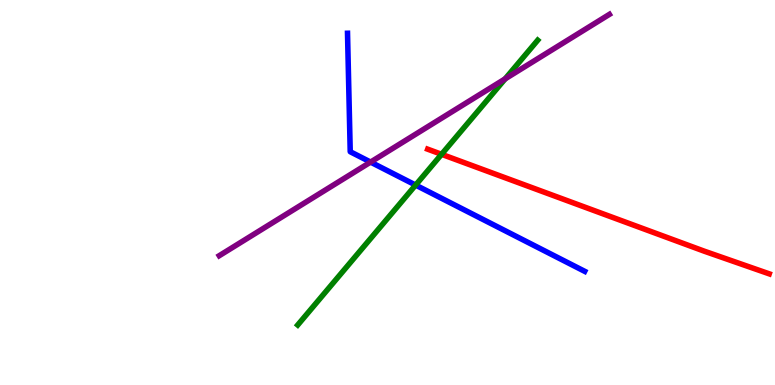[{'lines': ['blue', 'red'], 'intersections': []}, {'lines': ['green', 'red'], 'intersections': [{'x': 5.7, 'y': 5.99}]}, {'lines': ['purple', 'red'], 'intersections': []}, {'lines': ['blue', 'green'], 'intersections': [{'x': 5.36, 'y': 5.19}]}, {'lines': ['blue', 'purple'], 'intersections': [{'x': 4.78, 'y': 5.79}]}, {'lines': ['green', 'purple'], 'intersections': [{'x': 6.52, 'y': 7.95}]}]